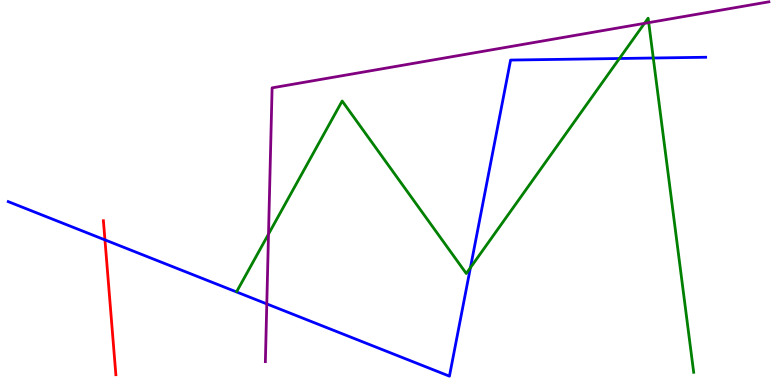[{'lines': ['blue', 'red'], 'intersections': [{'x': 1.35, 'y': 3.77}]}, {'lines': ['green', 'red'], 'intersections': []}, {'lines': ['purple', 'red'], 'intersections': []}, {'lines': ['blue', 'green'], 'intersections': [{'x': 6.07, 'y': 3.05}, {'x': 7.99, 'y': 8.48}, {'x': 8.43, 'y': 8.49}]}, {'lines': ['blue', 'purple'], 'intersections': [{'x': 3.44, 'y': 2.11}]}, {'lines': ['green', 'purple'], 'intersections': [{'x': 3.46, 'y': 3.92}, {'x': 8.32, 'y': 9.39}, {'x': 8.37, 'y': 9.41}]}]